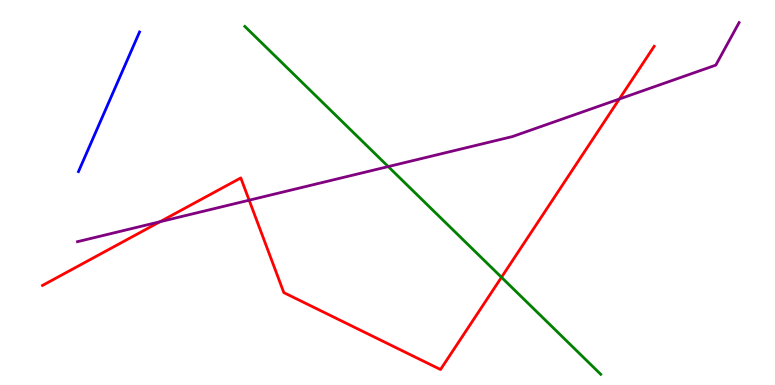[{'lines': ['blue', 'red'], 'intersections': []}, {'lines': ['green', 'red'], 'intersections': [{'x': 6.47, 'y': 2.8}]}, {'lines': ['purple', 'red'], 'intersections': [{'x': 2.06, 'y': 4.24}, {'x': 3.21, 'y': 4.8}, {'x': 7.99, 'y': 7.43}]}, {'lines': ['blue', 'green'], 'intersections': []}, {'lines': ['blue', 'purple'], 'intersections': []}, {'lines': ['green', 'purple'], 'intersections': [{'x': 5.01, 'y': 5.67}]}]